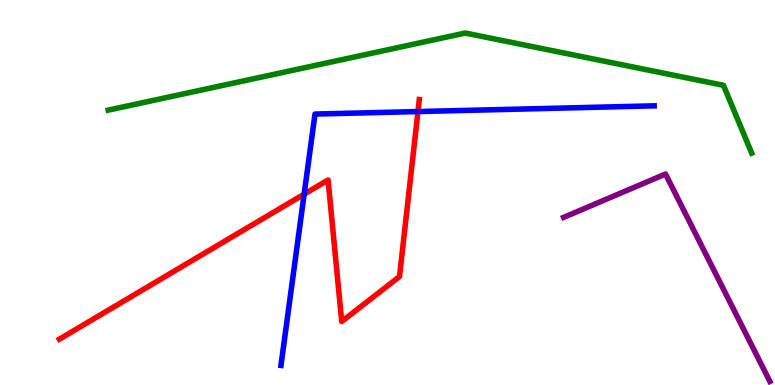[{'lines': ['blue', 'red'], 'intersections': [{'x': 3.92, 'y': 4.96}, {'x': 5.39, 'y': 7.1}]}, {'lines': ['green', 'red'], 'intersections': []}, {'lines': ['purple', 'red'], 'intersections': []}, {'lines': ['blue', 'green'], 'intersections': []}, {'lines': ['blue', 'purple'], 'intersections': []}, {'lines': ['green', 'purple'], 'intersections': []}]